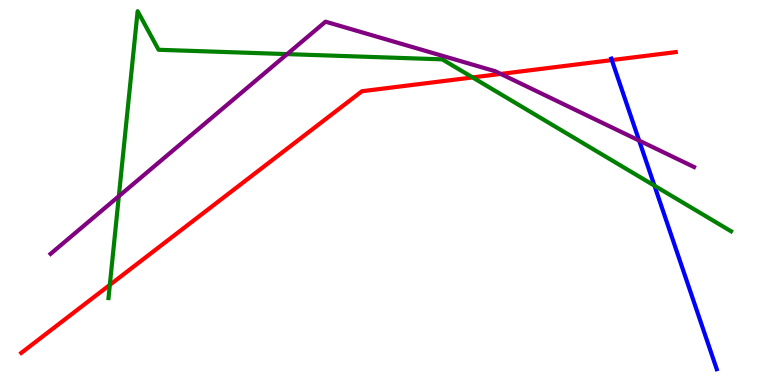[{'lines': ['blue', 'red'], 'intersections': [{'x': 7.89, 'y': 8.44}]}, {'lines': ['green', 'red'], 'intersections': [{'x': 1.42, 'y': 2.6}, {'x': 6.1, 'y': 7.99}]}, {'lines': ['purple', 'red'], 'intersections': [{'x': 6.46, 'y': 8.08}]}, {'lines': ['blue', 'green'], 'intersections': [{'x': 8.44, 'y': 5.18}]}, {'lines': ['blue', 'purple'], 'intersections': [{'x': 8.25, 'y': 6.35}]}, {'lines': ['green', 'purple'], 'intersections': [{'x': 1.53, 'y': 4.9}, {'x': 3.7, 'y': 8.59}]}]